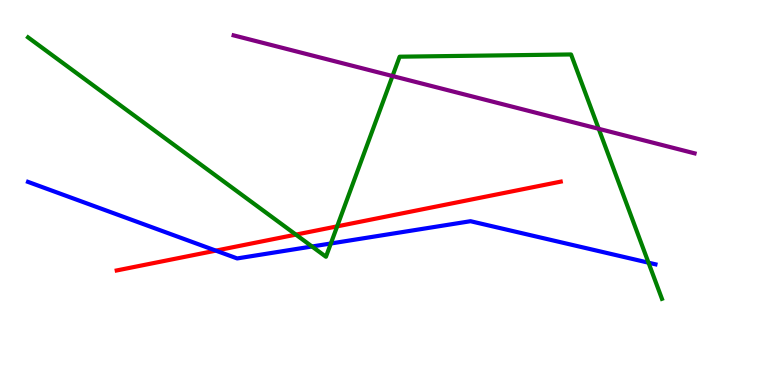[{'lines': ['blue', 'red'], 'intersections': [{'x': 2.79, 'y': 3.49}]}, {'lines': ['green', 'red'], 'intersections': [{'x': 3.82, 'y': 3.91}, {'x': 4.35, 'y': 4.12}]}, {'lines': ['purple', 'red'], 'intersections': []}, {'lines': ['blue', 'green'], 'intersections': [{'x': 4.03, 'y': 3.6}, {'x': 4.27, 'y': 3.68}, {'x': 8.37, 'y': 3.18}]}, {'lines': ['blue', 'purple'], 'intersections': []}, {'lines': ['green', 'purple'], 'intersections': [{'x': 5.06, 'y': 8.03}, {'x': 7.73, 'y': 6.65}]}]